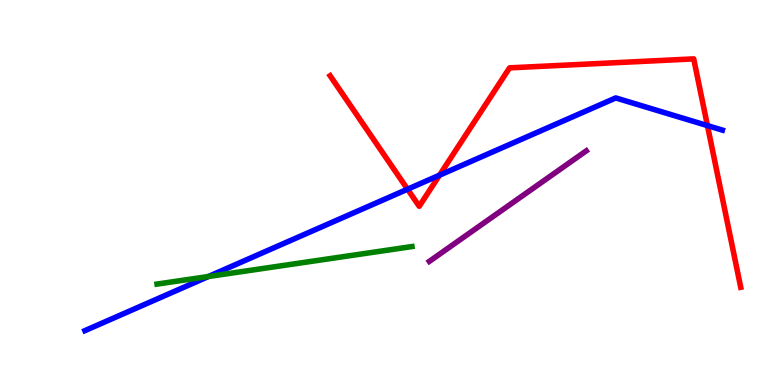[{'lines': ['blue', 'red'], 'intersections': [{'x': 5.26, 'y': 5.09}, {'x': 5.67, 'y': 5.45}, {'x': 9.13, 'y': 6.74}]}, {'lines': ['green', 'red'], 'intersections': []}, {'lines': ['purple', 'red'], 'intersections': []}, {'lines': ['blue', 'green'], 'intersections': [{'x': 2.69, 'y': 2.82}]}, {'lines': ['blue', 'purple'], 'intersections': []}, {'lines': ['green', 'purple'], 'intersections': []}]